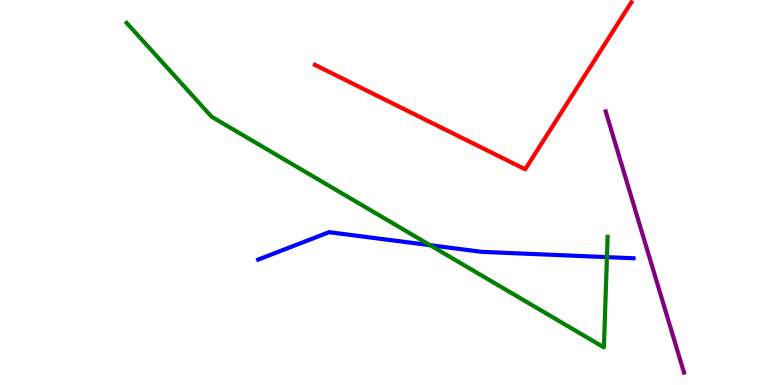[{'lines': ['blue', 'red'], 'intersections': []}, {'lines': ['green', 'red'], 'intersections': []}, {'lines': ['purple', 'red'], 'intersections': []}, {'lines': ['blue', 'green'], 'intersections': [{'x': 5.55, 'y': 3.63}, {'x': 7.83, 'y': 3.32}]}, {'lines': ['blue', 'purple'], 'intersections': []}, {'lines': ['green', 'purple'], 'intersections': []}]